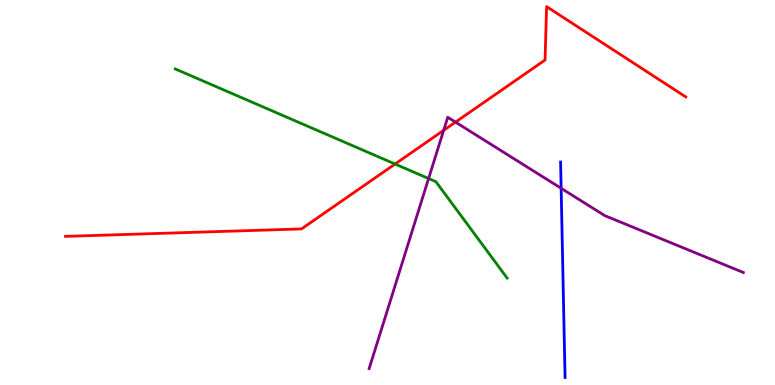[{'lines': ['blue', 'red'], 'intersections': []}, {'lines': ['green', 'red'], 'intersections': [{'x': 5.1, 'y': 5.74}]}, {'lines': ['purple', 'red'], 'intersections': [{'x': 5.72, 'y': 6.61}, {'x': 5.88, 'y': 6.83}]}, {'lines': ['blue', 'green'], 'intersections': []}, {'lines': ['blue', 'purple'], 'intersections': [{'x': 7.24, 'y': 5.11}]}, {'lines': ['green', 'purple'], 'intersections': [{'x': 5.53, 'y': 5.36}]}]